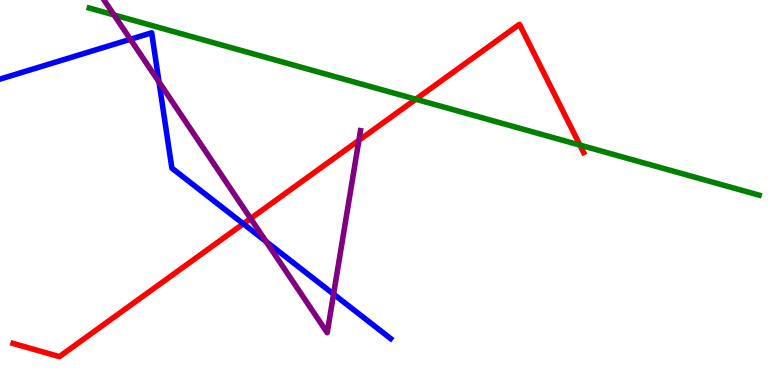[{'lines': ['blue', 'red'], 'intersections': [{'x': 3.14, 'y': 4.19}]}, {'lines': ['green', 'red'], 'intersections': [{'x': 5.36, 'y': 7.42}, {'x': 7.48, 'y': 6.23}]}, {'lines': ['purple', 'red'], 'intersections': [{'x': 3.23, 'y': 4.32}, {'x': 4.63, 'y': 6.36}]}, {'lines': ['blue', 'green'], 'intersections': []}, {'lines': ['blue', 'purple'], 'intersections': [{'x': 1.68, 'y': 8.98}, {'x': 2.05, 'y': 7.87}, {'x': 3.43, 'y': 3.73}, {'x': 4.3, 'y': 2.36}]}, {'lines': ['green', 'purple'], 'intersections': [{'x': 1.47, 'y': 9.61}]}]